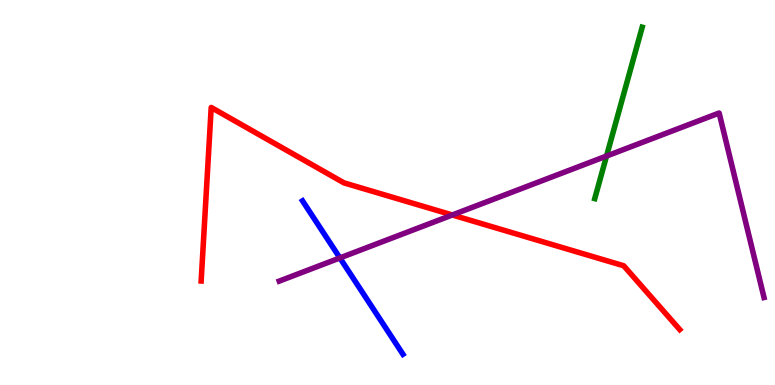[{'lines': ['blue', 'red'], 'intersections': []}, {'lines': ['green', 'red'], 'intersections': []}, {'lines': ['purple', 'red'], 'intersections': [{'x': 5.84, 'y': 4.42}]}, {'lines': ['blue', 'green'], 'intersections': []}, {'lines': ['blue', 'purple'], 'intersections': [{'x': 4.39, 'y': 3.3}]}, {'lines': ['green', 'purple'], 'intersections': [{'x': 7.83, 'y': 5.95}]}]